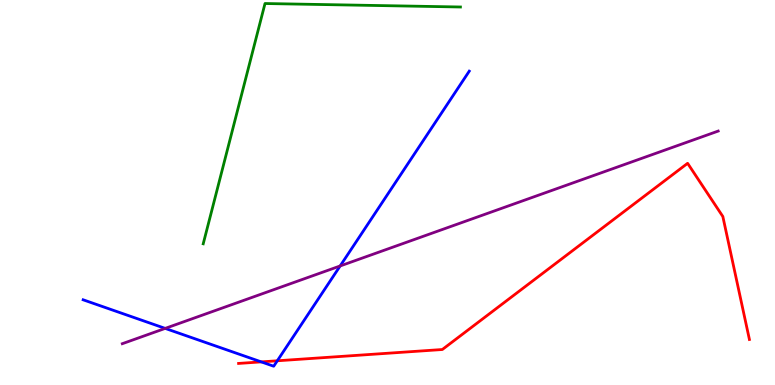[{'lines': ['blue', 'red'], 'intersections': [{'x': 3.37, 'y': 0.6}, {'x': 3.58, 'y': 0.629}]}, {'lines': ['green', 'red'], 'intersections': []}, {'lines': ['purple', 'red'], 'intersections': []}, {'lines': ['blue', 'green'], 'intersections': []}, {'lines': ['blue', 'purple'], 'intersections': [{'x': 2.13, 'y': 1.47}, {'x': 4.39, 'y': 3.09}]}, {'lines': ['green', 'purple'], 'intersections': []}]